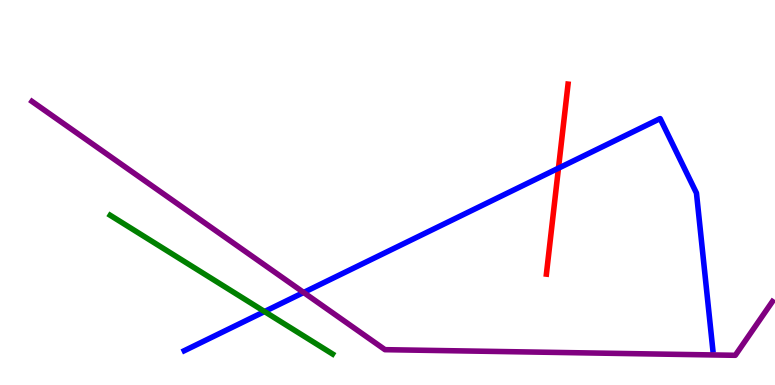[{'lines': ['blue', 'red'], 'intersections': [{'x': 7.21, 'y': 5.63}]}, {'lines': ['green', 'red'], 'intersections': []}, {'lines': ['purple', 'red'], 'intersections': []}, {'lines': ['blue', 'green'], 'intersections': [{'x': 3.41, 'y': 1.91}]}, {'lines': ['blue', 'purple'], 'intersections': [{'x': 3.92, 'y': 2.4}]}, {'lines': ['green', 'purple'], 'intersections': []}]